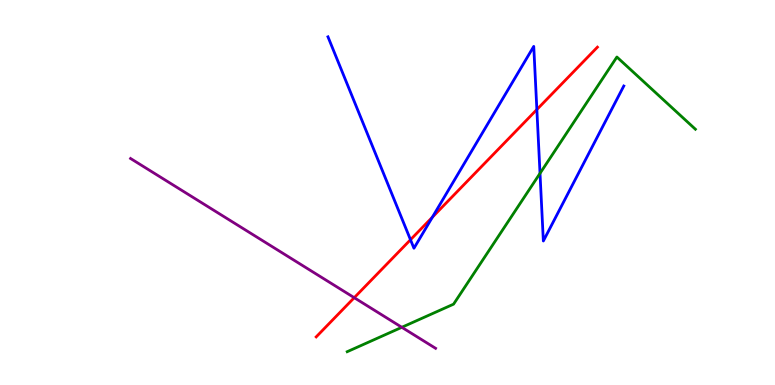[{'lines': ['blue', 'red'], 'intersections': [{'x': 5.3, 'y': 3.77}, {'x': 5.58, 'y': 4.36}, {'x': 6.93, 'y': 7.15}]}, {'lines': ['green', 'red'], 'intersections': []}, {'lines': ['purple', 'red'], 'intersections': [{'x': 4.57, 'y': 2.27}]}, {'lines': ['blue', 'green'], 'intersections': [{'x': 6.97, 'y': 5.5}]}, {'lines': ['blue', 'purple'], 'intersections': []}, {'lines': ['green', 'purple'], 'intersections': [{'x': 5.18, 'y': 1.5}]}]